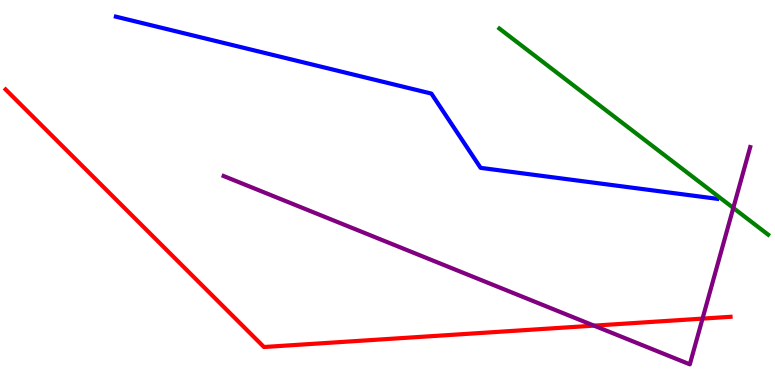[{'lines': ['blue', 'red'], 'intersections': []}, {'lines': ['green', 'red'], 'intersections': []}, {'lines': ['purple', 'red'], 'intersections': [{'x': 7.66, 'y': 1.54}, {'x': 9.06, 'y': 1.72}]}, {'lines': ['blue', 'green'], 'intersections': []}, {'lines': ['blue', 'purple'], 'intersections': []}, {'lines': ['green', 'purple'], 'intersections': [{'x': 9.46, 'y': 4.6}]}]